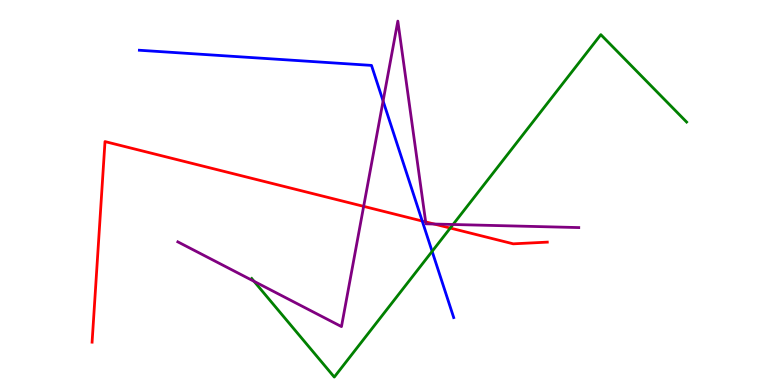[{'lines': ['blue', 'red'], 'intersections': [{'x': 5.45, 'y': 4.26}]}, {'lines': ['green', 'red'], 'intersections': [{'x': 5.81, 'y': 4.08}]}, {'lines': ['purple', 'red'], 'intersections': [{'x': 4.69, 'y': 4.64}, {'x': 5.49, 'y': 4.24}, {'x': 5.6, 'y': 4.18}]}, {'lines': ['blue', 'green'], 'intersections': [{'x': 5.58, 'y': 3.47}]}, {'lines': ['blue', 'purple'], 'intersections': [{'x': 4.94, 'y': 7.38}]}, {'lines': ['green', 'purple'], 'intersections': [{'x': 3.28, 'y': 2.69}, {'x': 5.85, 'y': 4.17}]}]